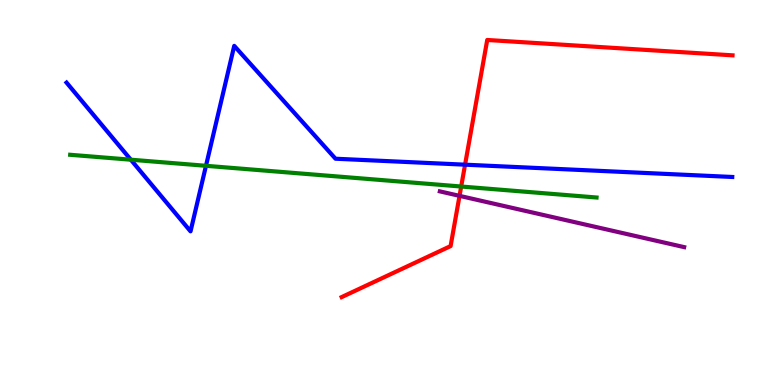[{'lines': ['blue', 'red'], 'intersections': [{'x': 6.0, 'y': 5.72}]}, {'lines': ['green', 'red'], 'intersections': [{'x': 5.95, 'y': 5.16}]}, {'lines': ['purple', 'red'], 'intersections': [{'x': 5.93, 'y': 4.91}]}, {'lines': ['blue', 'green'], 'intersections': [{'x': 1.69, 'y': 5.85}, {'x': 2.66, 'y': 5.69}]}, {'lines': ['blue', 'purple'], 'intersections': []}, {'lines': ['green', 'purple'], 'intersections': []}]